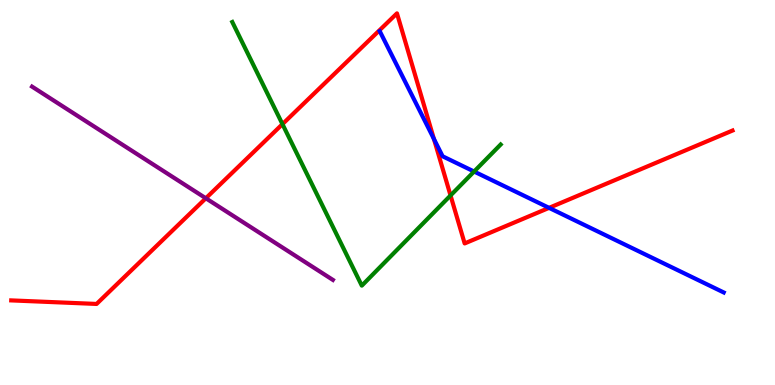[{'lines': ['blue', 'red'], 'intersections': [{'x': 5.6, 'y': 6.39}, {'x': 7.08, 'y': 4.6}]}, {'lines': ['green', 'red'], 'intersections': [{'x': 3.64, 'y': 6.78}, {'x': 5.81, 'y': 4.92}]}, {'lines': ['purple', 'red'], 'intersections': [{'x': 2.66, 'y': 4.85}]}, {'lines': ['blue', 'green'], 'intersections': [{'x': 6.12, 'y': 5.54}]}, {'lines': ['blue', 'purple'], 'intersections': []}, {'lines': ['green', 'purple'], 'intersections': []}]